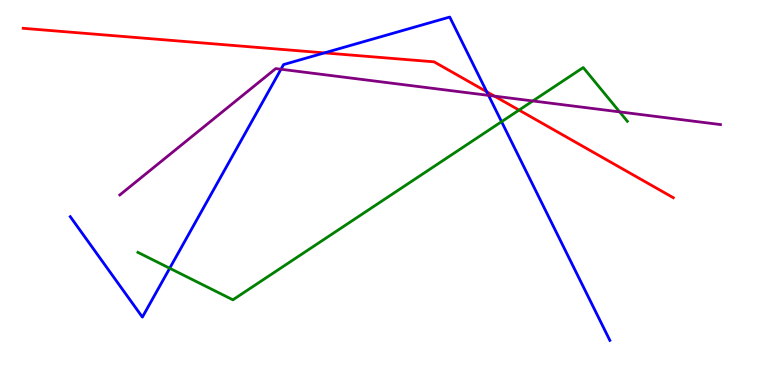[{'lines': ['blue', 'red'], 'intersections': [{'x': 4.19, 'y': 8.63}, {'x': 6.28, 'y': 7.62}]}, {'lines': ['green', 'red'], 'intersections': [{'x': 6.7, 'y': 7.14}]}, {'lines': ['purple', 'red'], 'intersections': [{'x': 6.38, 'y': 7.5}]}, {'lines': ['blue', 'green'], 'intersections': [{'x': 2.19, 'y': 3.03}, {'x': 6.47, 'y': 6.84}]}, {'lines': ['blue', 'purple'], 'intersections': [{'x': 3.63, 'y': 8.2}, {'x': 6.3, 'y': 7.52}]}, {'lines': ['green', 'purple'], 'intersections': [{'x': 6.88, 'y': 7.38}, {'x': 8.0, 'y': 7.09}]}]